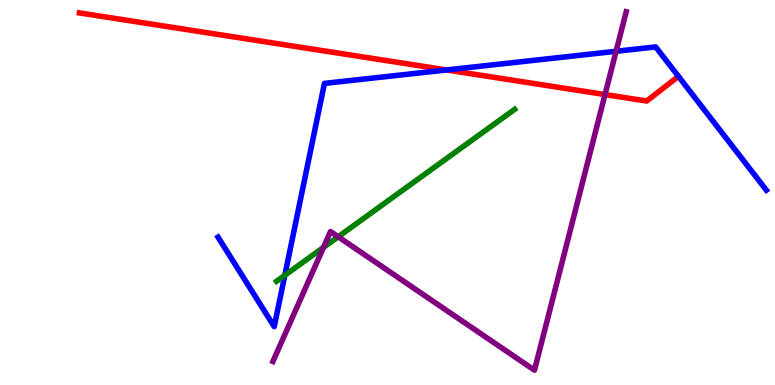[{'lines': ['blue', 'red'], 'intersections': [{'x': 5.76, 'y': 8.18}]}, {'lines': ['green', 'red'], 'intersections': []}, {'lines': ['purple', 'red'], 'intersections': [{'x': 7.81, 'y': 7.54}]}, {'lines': ['blue', 'green'], 'intersections': [{'x': 3.68, 'y': 2.85}]}, {'lines': ['blue', 'purple'], 'intersections': [{'x': 7.95, 'y': 8.67}]}, {'lines': ['green', 'purple'], 'intersections': [{'x': 4.17, 'y': 3.57}, {'x': 4.36, 'y': 3.85}]}]